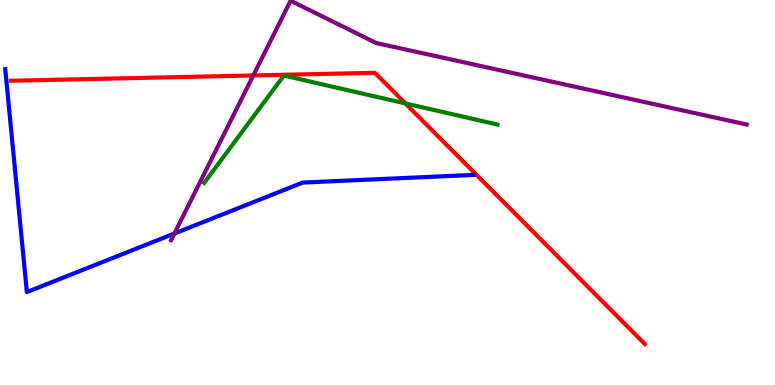[{'lines': ['blue', 'red'], 'intersections': []}, {'lines': ['green', 'red'], 'intersections': [{'x': 5.23, 'y': 7.31}]}, {'lines': ['purple', 'red'], 'intersections': [{'x': 3.27, 'y': 8.04}]}, {'lines': ['blue', 'green'], 'intersections': []}, {'lines': ['blue', 'purple'], 'intersections': [{'x': 2.25, 'y': 3.93}]}, {'lines': ['green', 'purple'], 'intersections': []}]